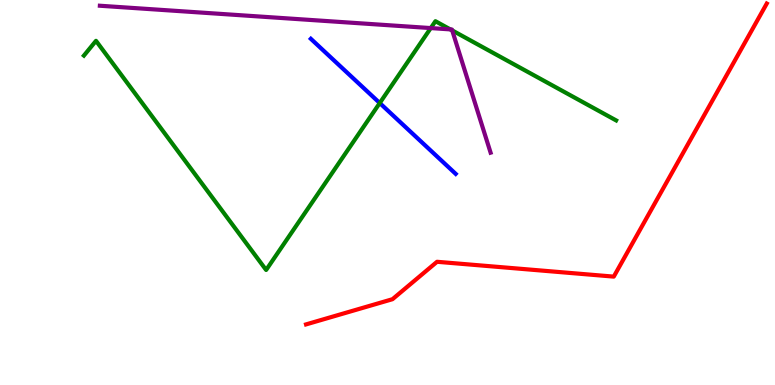[{'lines': ['blue', 'red'], 'intersections': []}, {'lines': ['green', 'red'], 'intersections': []}, {'lines': ['purple', 'red'], 'intersections': []}, {'lines': ['blue', 'green'], 'intersections': [{'x': 4.9, 'y': 7.32}]}, {'lines': ['blue', 'purple'], 'intersections': []}, {'lines': ['green', 'purple'], 'intersections': [{'x': 5.56, 'y': 9.27}, {'x': 5.81, 'y': 9.24}, {'x': 5.83, 'y': 9.21}]}]